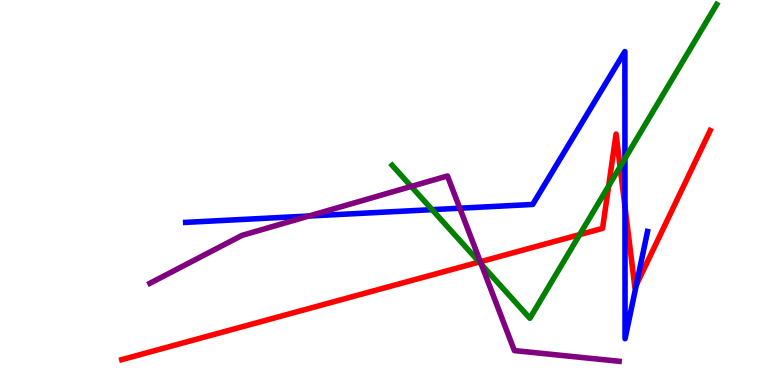[{'lines': ['blue', 'red'], 'intersections': [{'x': 8.06, 'y': 4.63}, {'x': 8.21, 'y': 2.6}]}, {'lines': ['green', 'red'], 'intersections': [{'x': 6.18, 'y': 3.19}, {'x': 7.48, 'y': 3.91}, {'x': 7.85, 'y': 5.17}, {'x': 8.0, 'y': 5.67}]}, {'lines': ['purple', 'red'], 'intersections': [{'x': 6.2, 'y': 3.2}]}, {'lines': ['blue', 'green'], 'intersections': [{'x': 5.58, 'y': 4.55}, {'x': 8.06, 'y': 5.88}]}, {'lines': ['blue', 'purple'], 'intersections': [{'x': 3.99, 'y': 4.39}, {'x': 5.93, 'y': 4.59}]}, {'lines': ['green', 'purple'], 'intersections': [{'x': 5.31, 'y': 5.16}, {'x': 6.21, 'y': 3.13}]}]